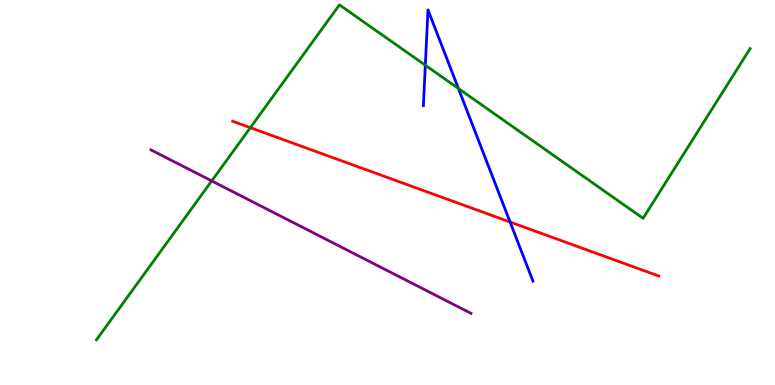[{'lines': ['blue', 'red'], 'intersections': [{'x': 6.58, 'y': 4.23}]}, {'lines': ['green', 'red'], 'intersections': [{'x': 3.23, 'y': 6.68}]}, {'lines': ['purple', 'red'], 'intersections': []}, {'lines': ['blue', 'green'], 'intersections': [{'x': 5.49, 'y': 8.31}, {'x': 5.91, 'y': 7.7}]}, {'lines': ['blue', 'purple'], 'intersections': []}, {'lines': ['green', 'purple'], 'intersections': [{'x': 2.73, 'y': 5.3}]}]